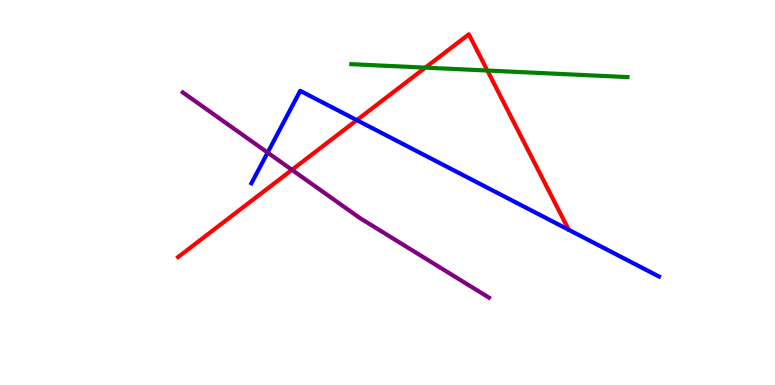[{'lines': ['blue', 'red'], 'intersections': [{'x': 4.6, 'y': 6.88}]}, {'lines': ['green', 'red'], 'intersections': [{'x': 5.49, 'y': 8.24}, {'x': 6.29, 'y': 8.17}]}, {'lines': ['purple', 'red'], 'intersections': [{'x': 3.77, 'y': 5.59}]}, {'lines': ['blue', 'green'], 'intersections': []}, {'lines': ['blue', 'purple'], 'intersections': [{'x': 3.45, 'y': 6.04}]}, {'lines': ['green', 'purple'], 'intersections': []}]